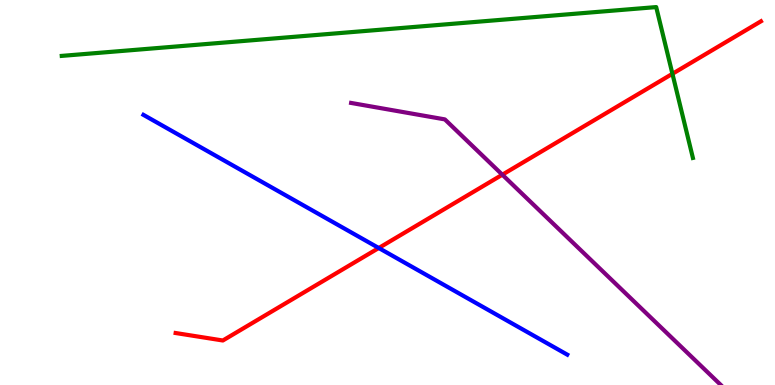[{'lines': ['blue', 'red'], 'intersections': [{'x': 4.89, 'y': 3.56}]}, {'lines': ['green', 'red'], 'intersections': [{'x': 8.68, 'y': 8.08}]}, {'lines': ['purple', 'red'], 'intersections': [{'x': 6.48, 'y': 5.46}]}, {'lines': ['blue', 'green'], 'intersections': []}, {'lines': ['blue', 'purple'], 'intersections': []}, {'lines': ['green', 'purple'], 'intersections': []}]